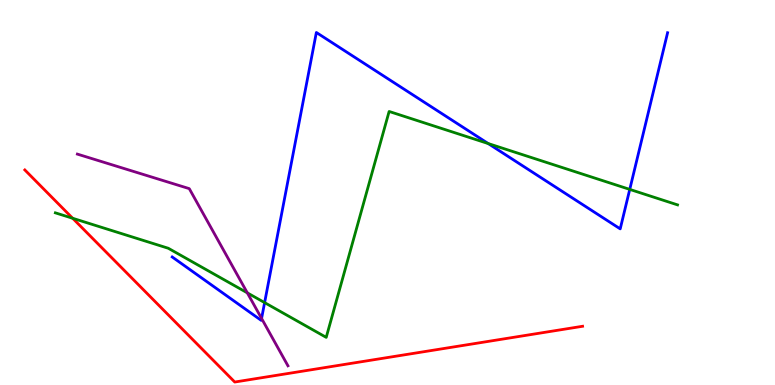[{'lines': ['blue', 'red'], 'intersections': []}, {'lines': ['green', 'red'], 'intersections': [{'x': 0.938, 'y': 4.33}]}, {'lines': ['purple', 'red'], 'intersections': []}, {'lines': ['blue', 'green'], 'intersections': [{'x': 3.41, 'y': 2.14}, {'x': 6.3, 'y': 6.27}, {'x': 8.13, 'y': 5.08}]}, {'lines': ['blue', 'purple'], 'intersections': [{'x': 3.38, 'y': 1.73}]}, {'lines': ['green', 'purple'], 'intersections': [{'x': 3.19, 'y': 2.39}]}]